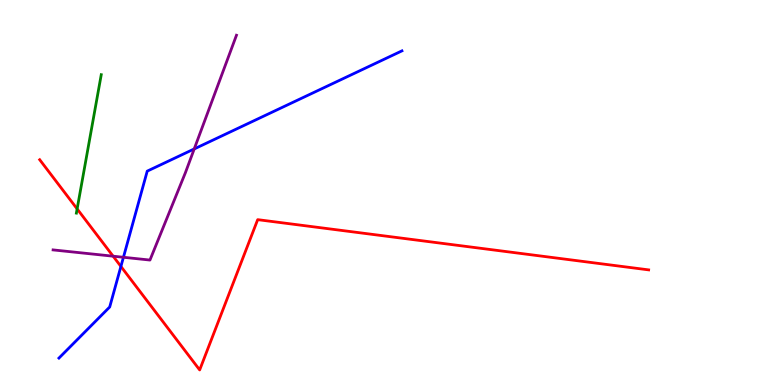[{'lines': ['blue', 'red'], 'intersections': [{'x': 1.56, 'y': 3.08}]}, {'lines': ['green', 'red'], 'intersections': [{'x': 0.995, 'y': 4.57}]}, {'lines': ['purple', 'red'], 'intersections': [{'x': 1.46, 'y': 3.35}]}, {'lines': ['blue', 'green'], 'intersections': []}, {'lines': ['blue', 'purple'], 'intersections': [{'x': 1.59, 'y': 3.32}, {'x': 2.51, 'y': 6.13}]}, {'lines': ['green', 'purple'], 'intersections': []}]